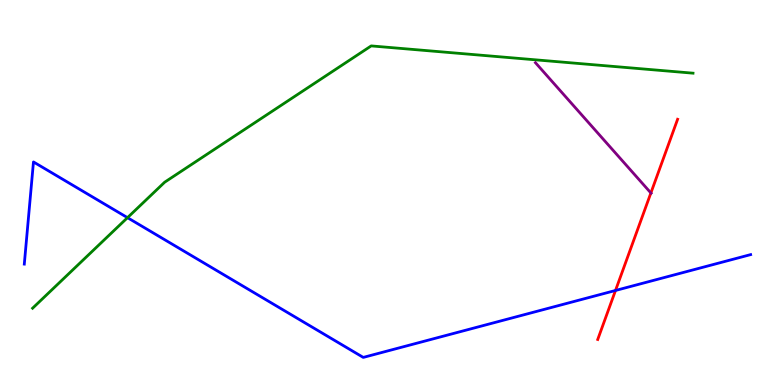[{'lines': ['blue', 'red'], 'intersections': [{'x': 7.94, 'y': 2.46}]}, {'lines': ['green', 'red'], 'intersections': []}, {'lines': ['purple', 'red'], 'intersections': [{'x': 8.4, 'y': 4.99}]}, {'lines': ['blue', 'green'], 'intersections': [{'x': 1.65, 'y': 4.35}]}, {'lines': ['blue', 'purple'], 'intersections': []}, {'lines': ['green', 'purple'], 'intersections': []}]